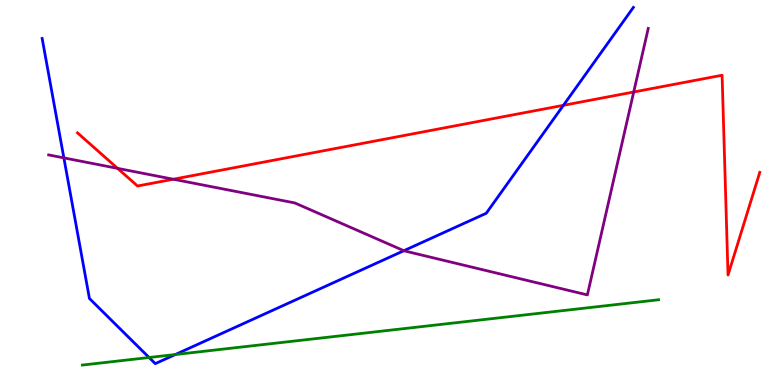[{'lines': ['blue', 'red'], 'intersections': [{'x': 7.27, 'y': 7.26}]}, {'lines': ['green', 'red'], 'intersections': []}, {'lines': ['purple', 'red'], 'intersections': [{'x': 1.52, 'y': 5.63}, {'x': 2.24, 'y': 5.34}, {'x': 8.18, 'y': 7.61}]}, {'lines': ['blue', 'green'], 'intersections': [{'x': 1.92, 'y': 0.714}, {'x': 2.26, 'y': 0.792}]}, {'lines': ['blue', 'purple'], 'intersections': [{'x': 0.824, 'y': 5.9}, {'x': 5.21, 'y': 3.49}]}, {'lines': ['green', 'purple'], 'intersections': []}]